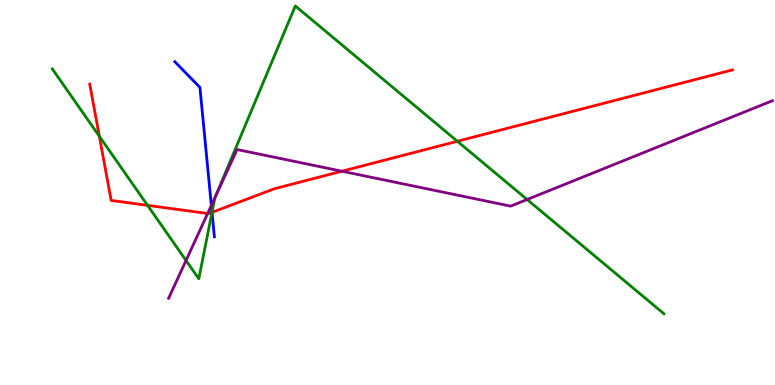[{'lines': ['blue', 'red'], 'intersections': [{'x': 2.74, 'y': 4.48}]}, {'lines': ['green', 'red'], 'intersections': [{'x': 1.28, 'y': 6.46}, {'x': 1.9, 'y': 4.67}, {'x': 2.74, 'y': 4.48}, {'x': 5.9, 'y': 6.33}]}, {'lines': ['purple', 'red'], 'intersections': [{'x': 2.68, 'y': 4.45}, {'x': 4.41, 'y': 5.55}]}, {'lines': ['blue', 'green'], 'intersections': [{'x': 2.74, 'y': 4.49}]}, {'lines': ['blue', 'purple'], 'intersections': [{'x': 2.73, 'y': 4.66}]}, {'lines': ['green', 'purple'], 'intersections': [{'x': 2.4, 'y': 3.23}, {'x': 2.78, 'y': 4.88}, {'x': 6.8, 'y': 4.82}]}]